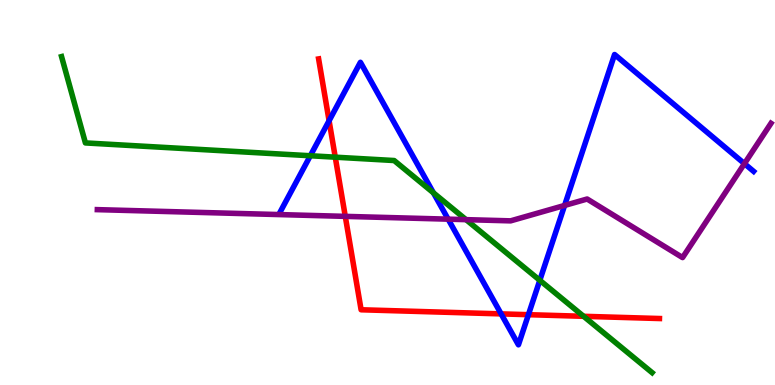[{'lines': ['blue', 'red'], 'intersections': [{'x': 4.25, 'y': 6.86}, {'x': 6.47, 'y': 1.85}, {'x': 6.82, 'y': 1.83}]}, {'lines': ['green', 'red'], 'intersections': [{'x': 4.33, 'y': 5.92}, {'x': 7.53, 'y': 1.78}]}, {'lines': ['purple', 'red'], 'intersections': [{'x': 4.46, 'y': 4.38}]}, {'lines': ['blue', 'green'], 'intersections': [{'x': 4.0, 'y': 5.95}, {'x': 5.59, 'y': 4.99}, {'x': 6.97, 'y': 2.72}]}, {'lines': ['blue', 'purple'], 'intersections': [{'x': 5.78, 'y': 4.31}, {'x': 7.29, 'y': 4.66}, {'x': 9.61, 'y': 5.75}]}, {'lines': ['green', 'purple'], 'intersections': [{'x': 6.01, 'y': 4.29}]}]